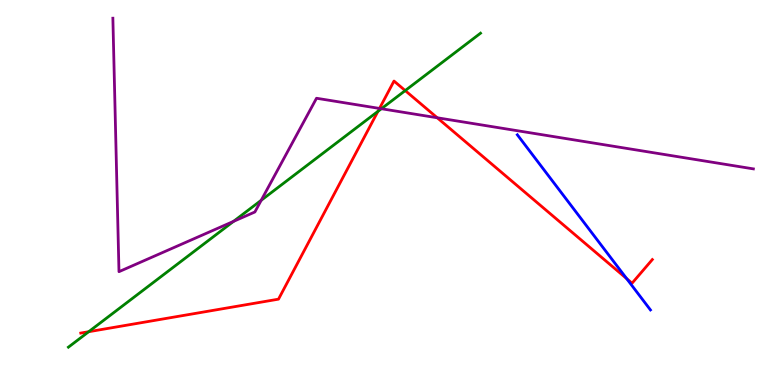[{'lines': ['blue', 'red'], 'intersections': [{'x': 8.09, 'y': 2.76}]}, {'lines': ['green', 'red'], 'intersections': [{'x': 1.14, 'y': 1.38}, {'x': 4.88, 'y': 7.11}, {'x': 5.23, 'y': 7.65}]}, {'lines': ['purple', 'red'], 'intersections': [{'x': 4.9, 'y': 7.18}, {'x': 5.64, 'y': 6.94}]}, {'lines': ['blue', 'green'], 'intersections': []}, {'lines': ['blue', 'purple'], 'intersections': []}, {'lines': ['green', 'purple'], 'intersections': [{'x': 3.01, 'y': 4.25}, {'x': 3.37, 'y': 4.8}, {'x': 4.92, 'y': 7.18}]}]